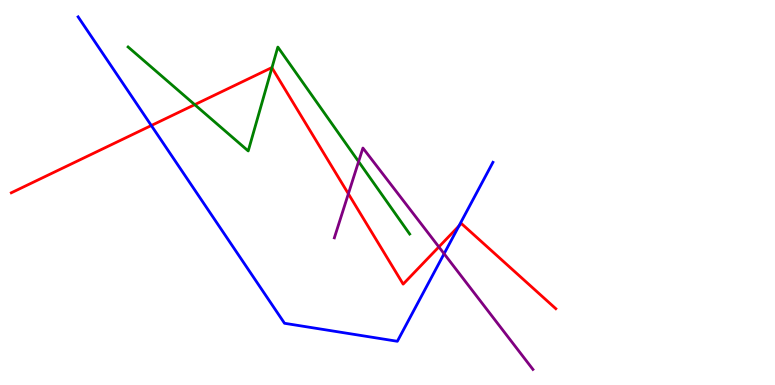[{'lines': ['blue', 'red'], 'intersections': [{'x': 1.95, 'y': 6.74}, {'x': 5.92, 'y': 4.13}]}, {'lines': ['green', 'red'], 'intersections': [{'x': 2.51, 'y': 7.28}, {'x': 3.51, 'y': 8.24}]}, {'lines': ['purple', 'red'], 'intersections': [{'x': 4.5, 'y': 4.97}, {'x': 5.66, 'y': 3.59}]}, {'lines': ['blue', 'green'], 'intersections': []}, {'lines': ['blue', 'purple'], 'intersections': [{'x': 5.73, 'y': 3.41}]}, {'lines': ['green', 'purple'], 'intersections': [{'x': 4.63, 'y': 5.8}]}]